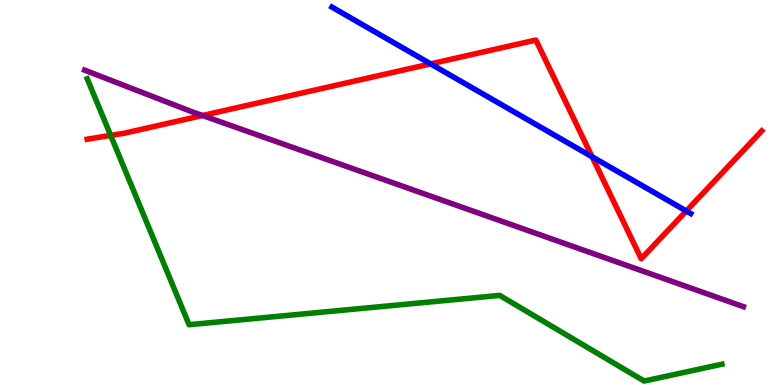[{'lines': ['blue', 'red'], 'intersections': [{'x': 5.56, 'y': 8.34}, {'x': 7.64, 'y': 5.93}, {'x': 8.86, 'y': 4.52}]}, {'lines': ['green', 'red'], 'intersections': [{'x': 1.43, 'y': 6.48}]}, {'lines': ['purple', 'red'], 'intersections': [{'x': 2.61, 'y': 7.0}]}, {'lines': ['blue', 'green'], 'intersections': []}, {'lines': ['blue', 'purple'], 'intersections': []}, {'lines': ['green', 'purple'], 'intersections': []}]